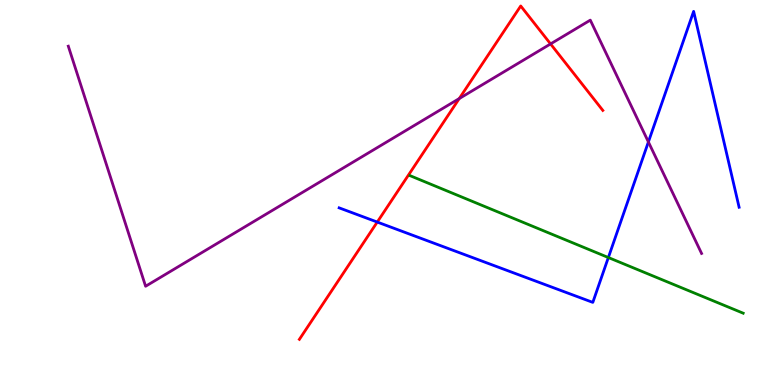[{'lines': ['blue', 'red'], 'intersections': [{'x': 4.87, 'y': 4.23}]}, {'lines': ['green', 'red'], 'intersections': []}, {'lines': ['purple', 'red'], 'intersections': [{'x': 5.93, 'y': 7.44}, {'x': 7.1, 'y': 8.86}]}, {'lines': ['blue', 'green'], 'intersections': [{'x': 7.85, 'y': 3.31}]}, {'lines': ['blue', 'purple'], 'intersections': [{'x': 8.37, 'y': 6.31}]}, {'lines': ['green', 'purple'], 'intersections': []}]